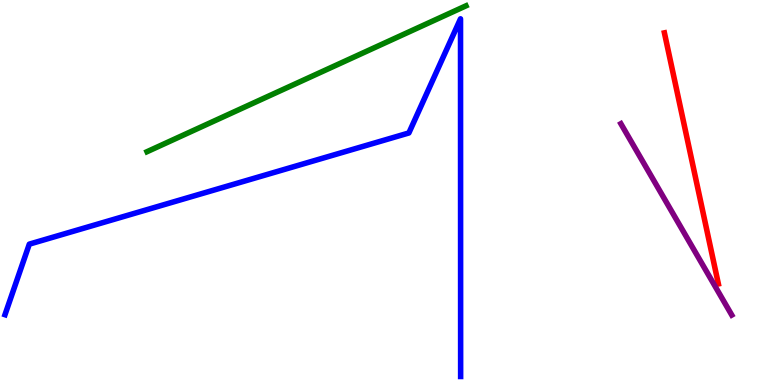[{'lines': ['blue', 'red'], 'intersections': []}, {'lines': ['green', 'red'], 'intersections': []}, {'lines': ['purple', 'red'], 'intersections': []}, {'lines': ['blue', 'green'], 'intersections': []}, {'lines': ['blue', 'purple'], 'intersections': []}, {'lines': ['green', 'purple'], 'intersections': []}]